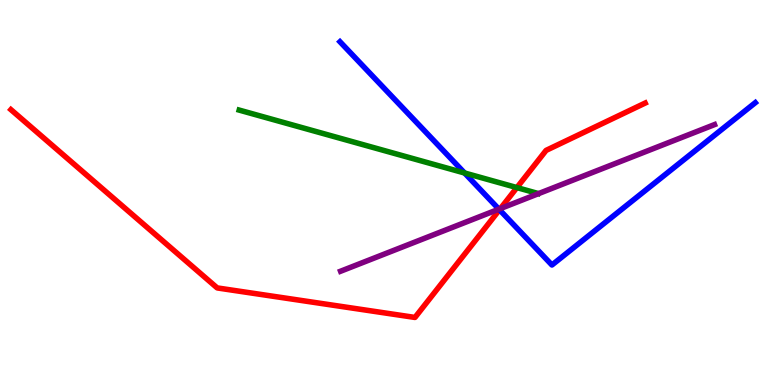[{'lines': ['blue', 'red'], 'intersections': [{'x': 6.45, 'y': 4.55}]}, {'lines': ['green', 'red'], 'intersections': [{'x': 6.67, 'y': 5.13}]}, {'lines': ['purple', 'red'], 'intersections': [{'x': 6.46, 'y': 4.58}]}, {'lines': ['blue', 'green'], 'intersections': [{'x': 5.99, 'y': 5.51}]}, {'lines': ['blue', 'purple'], 'intersections': [{'x': 6.44, 'y': 4.57}]}, {'lines': ['green', 'purple'], 'intersections': []}]